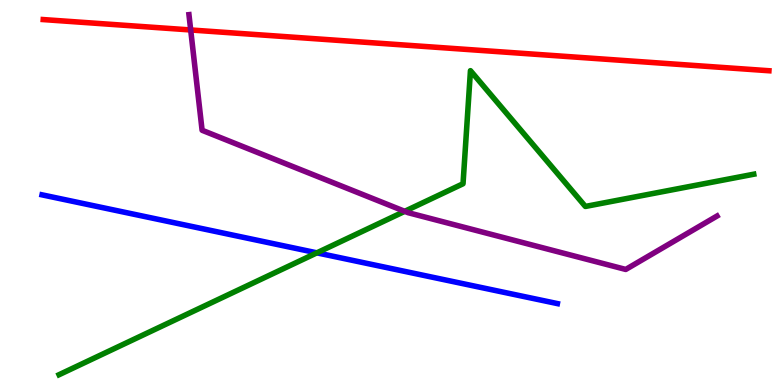[{'lines': ['blue', 'red'], 'intersections': []}, {'lines': ['green', 'red'], 'intersections': []}, {'lines': ['purple', 'red'], 'intersections': [{'x': 2.46, 'y': 9.22}]}, {'lines': ['blue', 'green'], 'intersections': [{'x': 4.09, 'y': 3.43}]}, {'lines': ['blue', 'purple'], 'intersections': []}, {'lines': ['green', 'purple'], 'intersections': [{'x': 5.22, 'y': 4.51}]}]